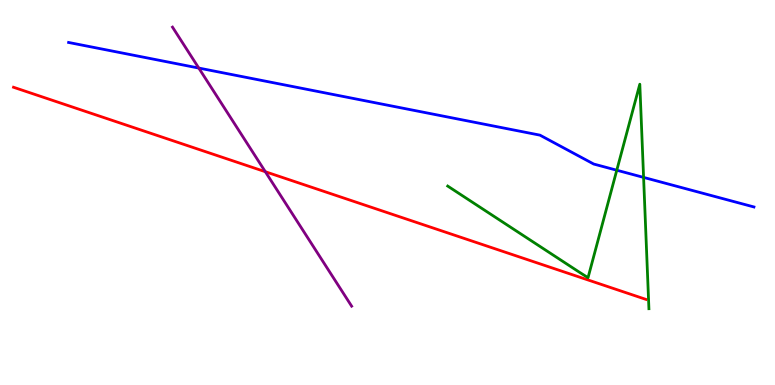[{'lines': ['blue', 'red'], 'intersections': []}, {'lines': ['green', 'red'], 'intersections': []}, {'lines': ['purple', 'red'], 'intersections': [{'x': 3.42, 'y': 5.54}]}, {'lines': ['blue', 'green'], 'intersections': [{'x': 7.96, 'y': 5.58}, {'x': 8.3, 'y': 5.39}]}, {'lines': ['blue', 'purple'], 'intersections': [{'x': 2.56, 'y': 8.23}]}, {'lines': ['green', 'purple'], 'intersections': []}]